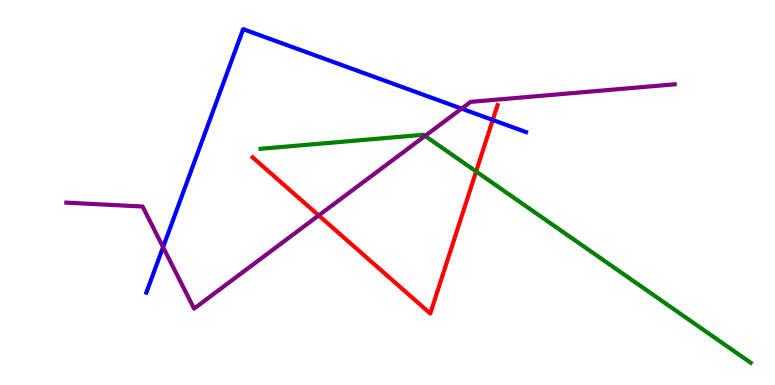[{'lines': ['blue', 'red'], 'intersections': [{'x': 6.36, 'y': 6.88}]}, {'lines': ['green', 'red'], 'intersections': [{'x': 6.14, 'y': 5.55}]}, {'lines': ['purple', 'red'], 'intersections': [{'x': 4.11, 'y': 4.4}]}, {'lines': ['blue', 'green'], 'intersections': []}, {'lines': ['blue', 'purple'], 'intersections': [{'x': 2.1, 'y': 3.58}, {'x': 5.96, 'y': 7.18}]}, {'lines': ['green', 'purple'], 'intersections': [{'x': 5.48, 'y': 6.47}]}]